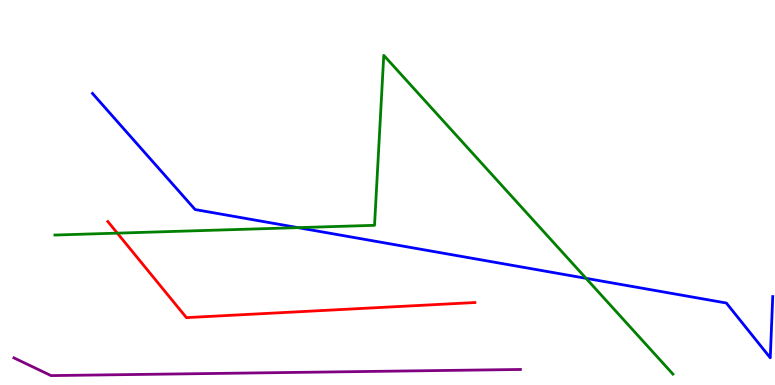[{'lines': ['blue', 'red'], 'intersections': []}, {'lines': ['green', 'red'], 'intersections': [{'x': 1.51, 'y': 3.94}]}, {'lines': ['purple', 'red'], 'intersections': []}, {'lines': ['blue', 'green'], 'intersections': [{'x': 3.85, 'y': 4.09}, {'x': 7.56, 'y': 2.77}]}, {'lines': ['blue', 'purple'], 'intersections': []}, {'lines': ['green', 'purple'], 'intersections': []}]